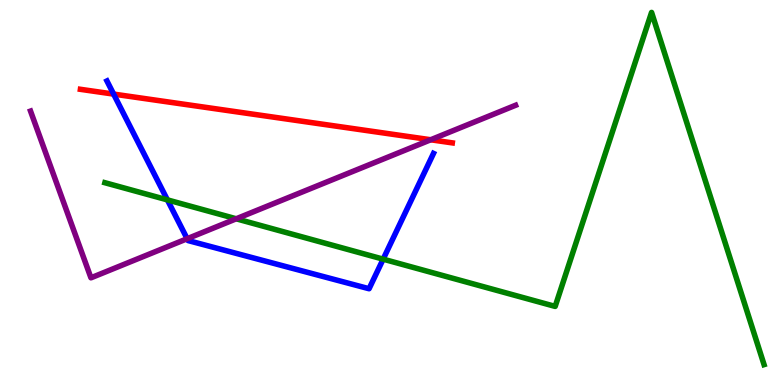[{'lines': ['blue', 'red'], 'intersections': [{'x': 1.47, 'y': 7.56}]}, {'lines': ['green', 'red'], 'intersections': []}, {'lines': ['purple', 'red'], 'intersections': [{'x': 5.56, 'y': 6.37}]}, {'lines': ['blue', 'green'], 'intersections': [{'x': 2.16, 'y': 4.81}, {'x': 4.94, 'y': 3.27}]}, {'lines': ['blue', 'purple'], 'intersections': [{'x': 2.41, 'y': 3.8}]}, {'lines': ['green', 'purple'], 'intersections': [{'x': 3.05, 'y': 4.32}]}]